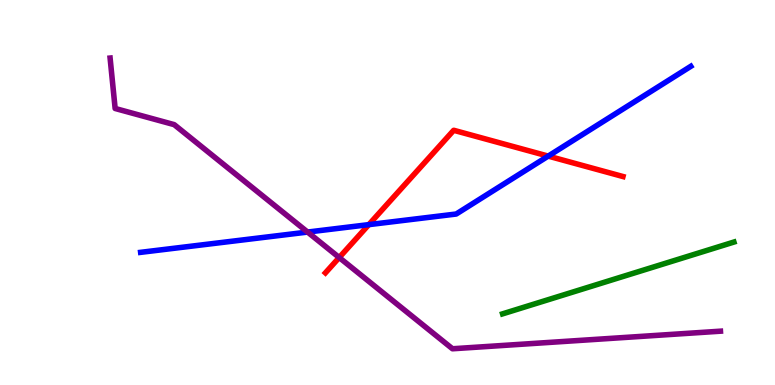[{'lines': ['blue', 'red'], 'intersections': [{'x': 4.76, 'y': 4.17}, {'x': 7.07, 'y': 5.95}]}, {'lines': ['green', 'red'], 'intersections': []}, {'lines': ['purple', 'red'], 'intersections': [{'x': 4.38, 'y': 3.31}]}, {'lines': ['blue', 'green'], 'intersections': []}, {'lines': ['blue', 'purple'], 'intersections': [{'x': 3.97, 'y': 3.97}]}, {'lines': ['green', 'purple'], 'intersections': []}]